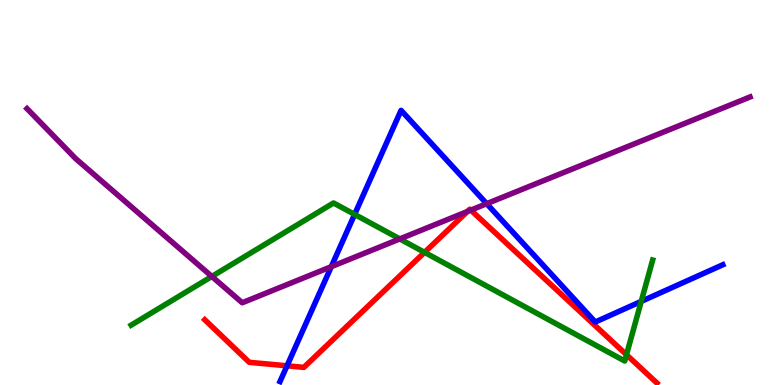[{'lines': ['blue', 'red'], 'intersections': [{'x': 3.7, 'y': 0.499}]}, {'lines': ['green', 'red'], 'intersections': [{'x': 5.48, 'y': 3.45}, {'x': 8.08, 'y': 0.786}]}, {'lines': ['purple', 'red'], 'intersections': [{'x': 6.03, 'y': 4.51}, {'x': 6.08, 'y': 4.54}]}, {'lines': ['blue', 'green'], 'intersections': [{'x': 4.58, 'y': 4.43}, {'x': 8.27, 'y': 2.17}]}, {'lines': ['blue', 'purple'], 'intersections': [{'x': 4.27, 'y': 3.07}, {'x': 6.28, 'y': 4.71}]}, {'lines': ['green', 'purple'], 'intersections': [{'x': 2.73, 'y': 2.82}, {'x': 5.16, 'y': 3.79}]}]